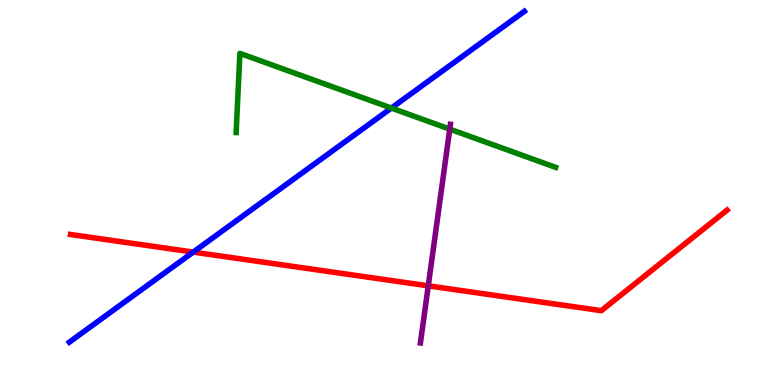[{'lines': ['blue', 'red'], 'intersections': [{'x': 2.49, 'y': 3.45}]}, {'lines': ['green', 'red'], 'intersections': []}, {'lines': ['purple', 'red'], 'intersections': [{'x': 5.53, 'y': 2.58}]}, {'lines': ['blue', 'green'], 'intersections': [{'x': 5.05, 'y': 7.19}]}, {'lines': ['blue', 'purple'], 'intersections': []}, {'lines': ['green', 'purple'], 'intersections': [{'x': 5.8, 'y': 6.65}]}]